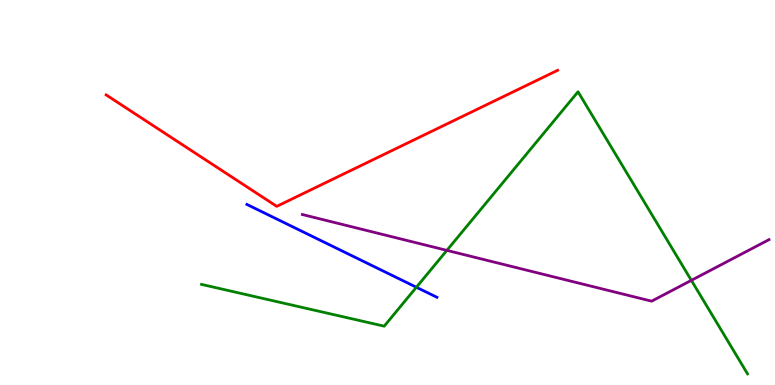[{'lines': ['blue', 'red'], 'intersections': []}, {'lines': ['green', 'red'], 'intersections': []}, {'lines': ['purple', 'red'], 'intersections': []}, {'lines': ['blue', 'green'], 'intersections': [{'x': 5.37, 'y': 2.54}]}, {'lines': ['blue', 'purple'], 'intersections': []}, {'lines': ['green', 'purple'], 'intersections': [{'x': 5.77, 'y': 3.5}, {'x': 8.92, 'y': 2.72}]}]